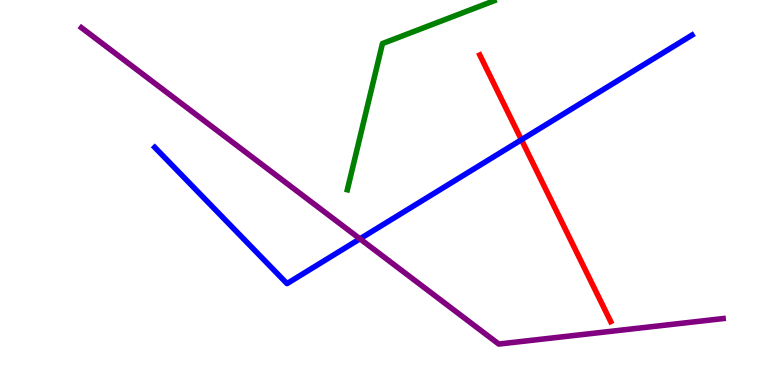[{'lines': ['blue', 'red'], 'intersections': [{'x': 6.73, 'y': 6.37}]}, {'lines': ['green', 'red'], 'intersections': []}, {'lines': ['purple', 'red'], 'intersections': []}, {'lines': ['blue', 'green'], 'intersections': []}, {'lines': ['blue', 'purple'], 'intersections': [{'x': 4.64, 'y': 3.8}]}, {'lines': ['green', 'purple'], 'intersections': []}]